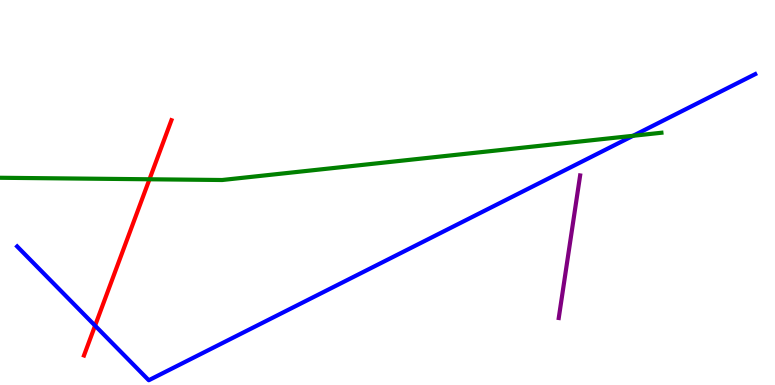[{'lines': ['blue', 'red'], 'intersections': [{'x': 1.23, 'y': 1.54}]}, {'lines': ['green', 'red'], 'intersections': [{'x': 1.93, 'y': 5.34}]}, {'lines': ['purple', 'red'], 'intersections': []}, {'lines': ['blue', 'green'], 'intersections': [{'x': 8.17, 'y': 6.47}]}, {'lines': ['blue', 'purple'], 'intersections': []}, {'lines': ['green', 'purple'], 'intersections': []}]